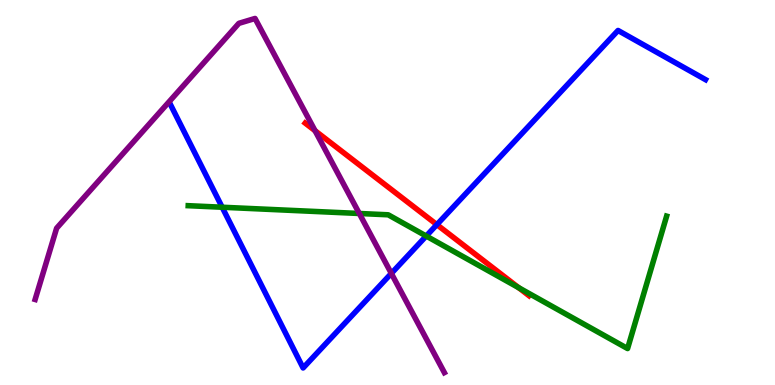[{'lines': ['blue', 'red'], 'intersections': [{'x': 5.64, 'y': 4.17}]}, {'lines': ['green', 'red'], 'intersections': [{'x': 6.69, 'y': 2.53}]}, {'lines': ['purple', 'red'], 'intersections': [{'x': 4.07, 'y': 6.61}]}, {'lines': ['blue', 'green'], 'intersections': [{'x': 2.87, 'y': 4.62}, {'x': 5.5, 'y': 3.87}]}, {'lines': ['blue', 'purple'], 'intersections': [{'x': 5.05, 'y': 2.9}]}, {'lines': ['green', 'purple'], 'intersections': [{'x': 4.64, 'y': 4.45}]}]